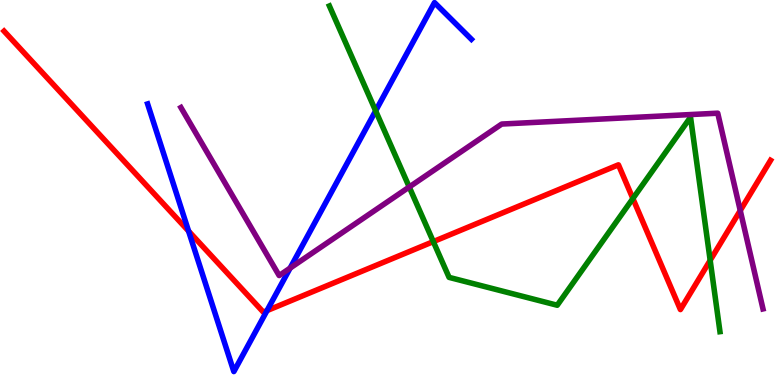[{'lines': ['blue', 'red'], 'intersections': [{'x': 2.43, 'y': 4.0}, {'x': 3.45, 'y': 1.93}]}, {'lines': ['green', 'red'], 'intersections': [{'x': 5.59, 'y': 3.72}, {'x': 8.17, 'y': 4.84}, {'x': 9.16, 'y': 3.24}]}, {'lines': ['purple', 'red'], 'intersections': [{'x': 9.55, 'y': 4.53}]}, {'lines': ['blue', 'green'], 'intersections': [{'x': 4.85, 'y': 7.12}]}, {'lines': ['blue', 'purple'], 'intersections': [{'x': 3.74, 'y': 3.04}]}, {'lines': ['green', 'purple'], 'intersections': [{'x': 5.28, 'y': 5.14}]}]